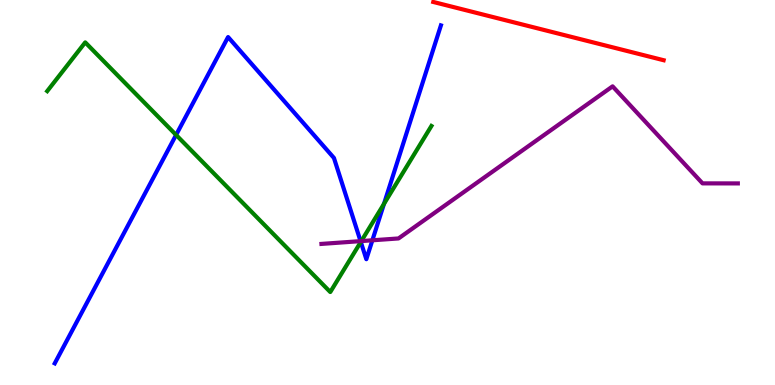[{'lines': ['blue', 'red'], 'intersections': []}, {'lines': ['green', 'red'], 'intersections': []}, {'lines': ['purple', 'red'], 'intersections': []}, {'lines': ['blue', 'green'], 'intersections': [{'x': 2.27, 'y': 6.5}, {'x': 4.66, 'y': 3.72}, {'x': 4.95, 'y': 4.71}]}, {'lines': ['blue', 'purple'], 'intersections': [{'x': 4.65, 'y': 3.74}, {'x': 4.8, 'y': 3.76}]}, {'lines': ['green', 'purple'], 'intersections': [{'x': 4.66, 'y': 3.74}]}]